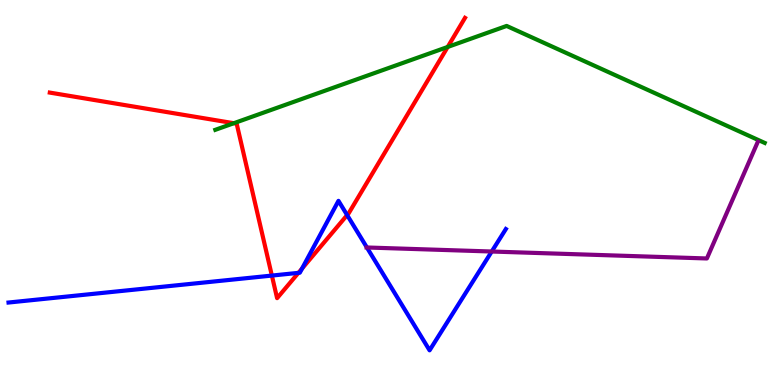[{'lines': ['blue', 'red'], 'intersections': [{'x': 3.51, 'y': 2.84}, {'x': 3.85, 'y': 2.91}, {'x': 3.9, 'y': 3.02}, {'x': 4.48, 'y': 4.41}]}, {'lines': ['green', 'red'], 'intersections': [{'x': 3.02, 'y': 6.8}, {'x': 5.78, 'y': 8.78}]}, {'lines': ['purple', 'red'], 'intersections': []}, {'lines': ['blue', 'green'], 'intersections': []}, {'lines': ['blue', 'purple'], 'intersections': [{'x': 4.73, 'y': 3.57}, {'x': 6.34, 'y': 3.47}]}, {'lines': ['green', 'purple'], 'intersections': []}]